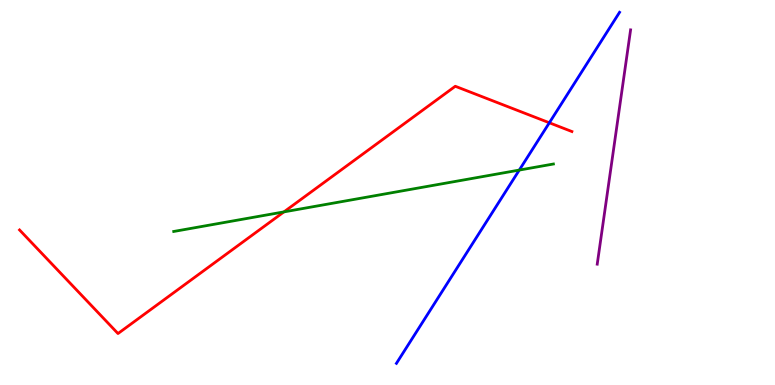[{'lines': ['blue', 'red'], 'intersections': [{'x': 7.09, 'y': 6.81}]}, {'lines': ['green', 'red'], 'intersections': [{'x': 3.66, 'y': 4.5}]}, {'lines': ['purple', 'red'], 'intersections': []}, {'lines': ['blue', 'green'], 'intersections': [{'x': 6.7, 'y': 5.58}]}, {'lines': ['blue', 'purple'], 'intersections': []}, {'lines': ['green', 'purple'], 'intersections': []}]